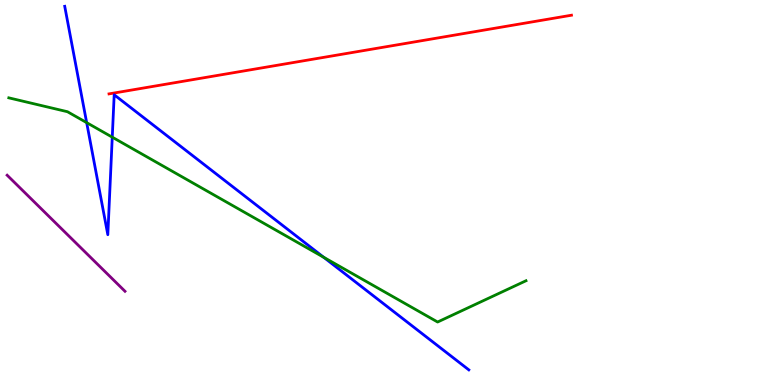[{'lines': ['blue', 'red'], 'intersections': []}, {'lines': ['green', 'red'], 'intersections': []}, {'lines': ['purple', 'red'], 'intersections': []}, {'lines': ['blue', 'green'], 'intersections': [{'x': 1.12, 'y': 6.81}, {'x': 1.45, 'y': 6.44}, {'x': 4.18, 'y': 3.32}]}, {'lines': ['blue', 'purple'], 'intersections': []}, {'lines': ['green', 'purple'], 'intersections': []}]